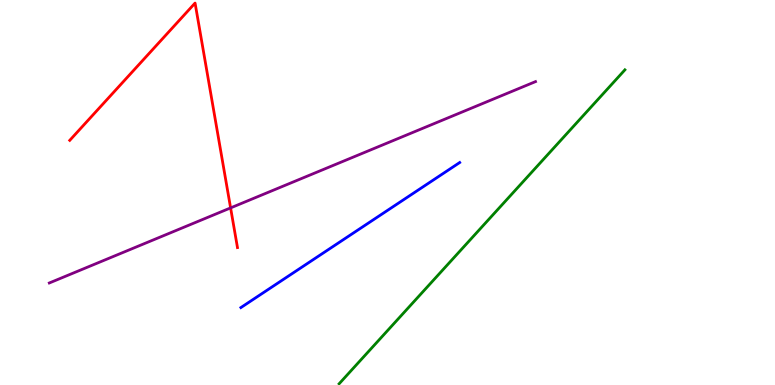[{'lines': ['blue', 'red'], 'intersections': []}, {'lines': ['green', 'red'], 'intersections': []}, {'lines': ['purple', 'red'], 'intersections': [{'x': 2.98, 'y': 4.6}]}, {'lines': ['blue', 'green'], 'intersections': []}, {'lines': ['blue', 'purple'], 'intersections': []}, {'lines': ['green', 'purple'], 'intersections': []}]